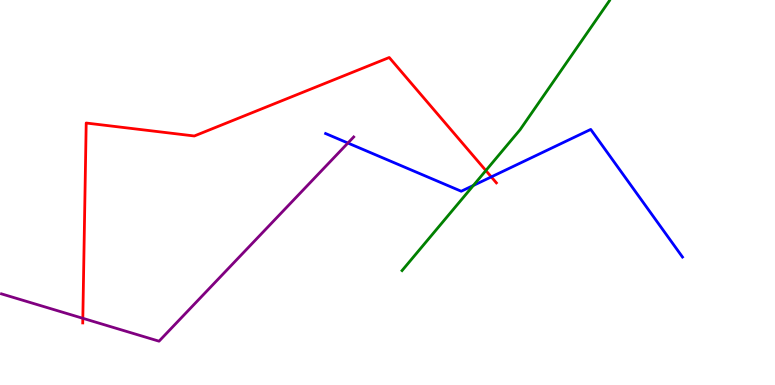[{'lines': ['blue', 'red'], 'intersections': [{'x': 6.34, 'y': 5.41}]}, {'lines': ['green', 'red'], 'intersections': [{'x': 6.27, 'y': 5.57}]}, {'lines': ['purple', 'red'], 'intersections': [{'x': 1.07, 'y': 1.73}]}, {'lines': ['blue', 'green'], 'intersections': [{'x': 6.11, 'y': 5.18}]}, {'lines': ['blue', 'purple'], 'intersections': [{'x': 4.49, 'y': 6.28}]}, {'lines': ['green', 'purple'], 'intersections': []}]